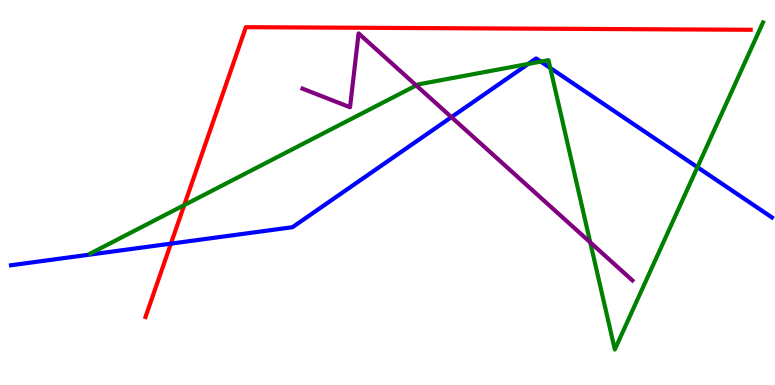[{'lines': ['blue', 'red'], 'intersections': [{'x': 2.21, 'y': 3.67}]}, {'lines': ['green', 'red'], 'intersections': [{'x': 2.38, 'y': 4.67}]}, {'lines': ['purple', 'red'], 'intersections': []}, {'lines': ['blue', 'green'], 'intersections': [{'x': 6.82, 'y': 8.34}, {'x': 6.98, 'y': 8.4}, {'x': 7.1, 'y': 8.23}, {'x': 9.0, 'y': 5.66}]}, {'lines': ['blue', 'purple'], 'intersections': [{'x': 5.82, 'y': 6.96}]}, {'lines': ['green', 'purple'], 'intersections': [{'x': 5.37, 'y': 7.78}, {'x': 7.62, 'y': 3.7}]}]